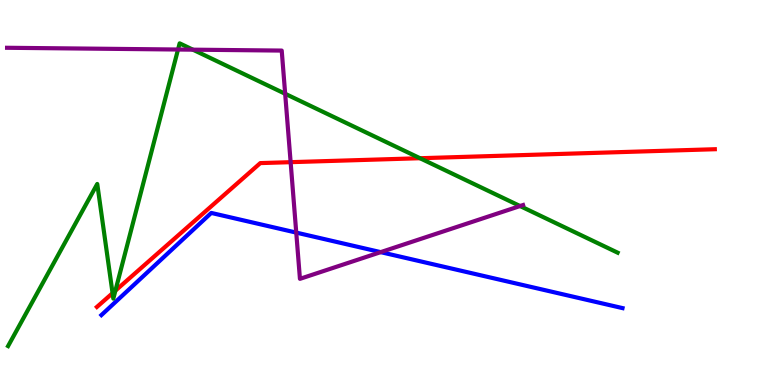[{'lines': ['blue', 'red'], 'intersections': []}, {'lines': ['green', 'red'], 'intersections': [{'x': 1.45, 'y': 2.39}, {'x': 1.49, 'y': 2.45}, {'x': 5.42, 'y': 5.89}]}, {'lines': ['purple', 'red'], 'intersections': [{'x': 3.75, 'y': 5.79}]}, {'lines': ['blue', 'green'], 'intersections': []}, {'lines': ['blue', 'purple'], 'intersections': [{'x': 3.82, 'y': 3.96}, {'x': 4.91, 'y': 3.45}]}, {'lines': ['green', 'purple'], 'intersections': [{'x': 2.3, 'y': 8.71}, {'x': 2.49, 'y': 8.71}, {'x': 3.68, 'y': 7.56}, {'x': 6.71, 'y': 4.65}]}]